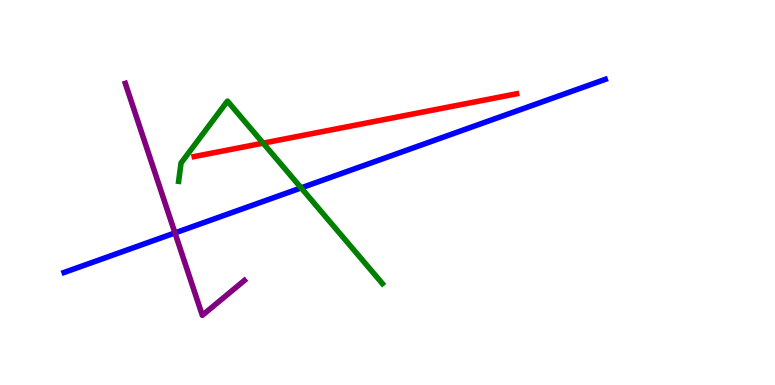[{'lines': ['blue', 'red'], 'intersections': []}, {'lines': ['green', 'red'], 'intersections': [{'x': 3.4, 'y': 6.28}]}, {'lines': ['purple', 'red'], 'intersections': []}, {'lines': ['blue', 'green'], 'intersections': [{'x': 3.89, 'y': 5.12}]}, {'lines': ['blue', 'purple'], 'intersections': [{'x': 2.26, 'y': 3.95}]}, {'lines': ['green', 'purple'], 'intersections': []}]